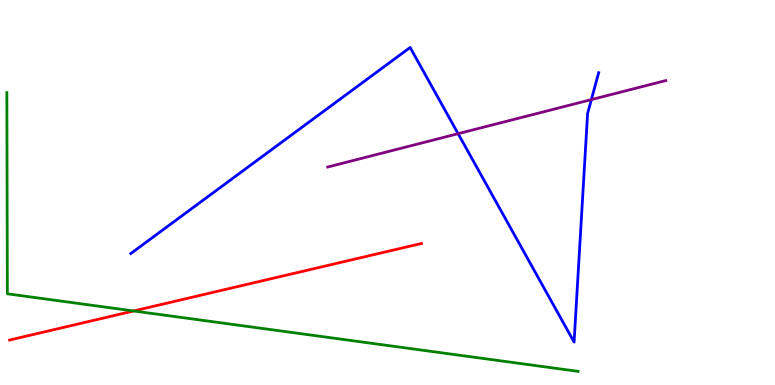[{'lines': ['blue', 'red'], 'intersections': []}, {'lines': ['green', 'red'], 'intersections': [{'x': 1.72, 'y': 1.92}]}, {'lines': ['purple', 'red'], 'intersections': []}, {'lines': ['blue', 'green'], 'intersections': []}, {'lines': ['blue', 'purple'], 'intersections': [{'x': 5.91, 'y': 6.53}, {'x': 7.63, 'y': 7.41}]}, {'lines': ['green', 'purple'], 'intersections': []}]